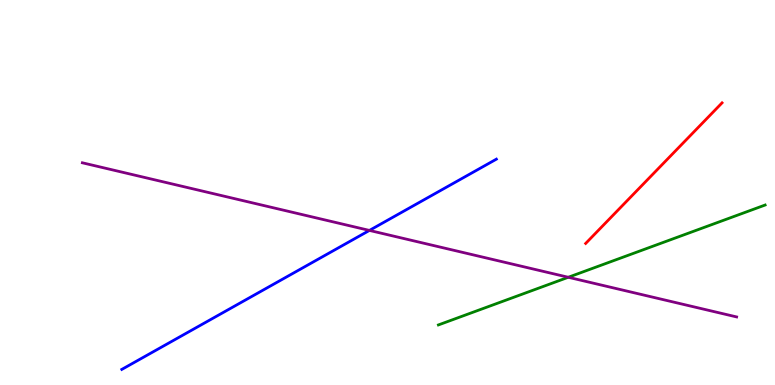[{'lines': ['blue', 'red'], 'intersections': []}, {'lines': ['green', 'red'], 'intersections': []}, {'lines': ['purple', 'red'], 'intersections': []}, {'lines': ['blue', 'green'], 'intersections': []}, {'lines': ['blue', 'purple'], 'intersections': [{'x': 4.77, 'y': 4.02}]}, {'lines': ['green', 'purple'], 'intersections': [{'x': 7.33, 'y': 2.8}]}]